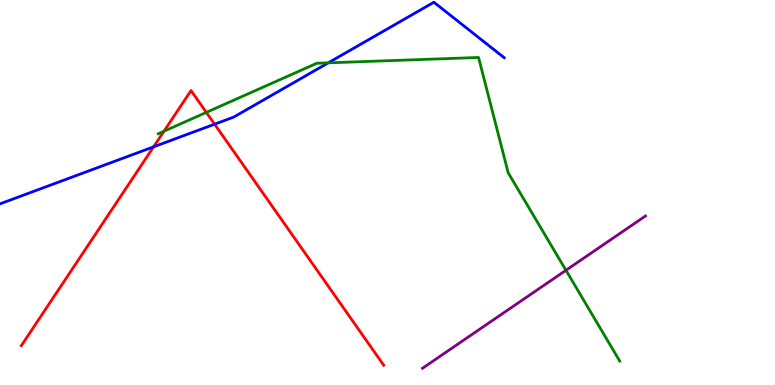[{'lines': ['blue', 'red'], 'intersections': [{'x': 1.98, 'y': 6.19}, {'x': 2.77, 'y': 6.77}]}, {'lines': ['green', 'red'], 'intersections': [{'x': 2.12, 'y': 6.59}, {'x': 2.66, 'y': 7.08}]}, {'lines': ['purple', 'red'], 'intersections': []}, {'lines': ['blue', 'green'], 'intersections': [{'x': 4.24, 'y': 8.37}]}, {'lines': ['blue', 'purple'], 'intersections': []}, {'lines': ['green', 'purple'], 'intersections': [{'x': 7.3, 'y': 2.98}]}]